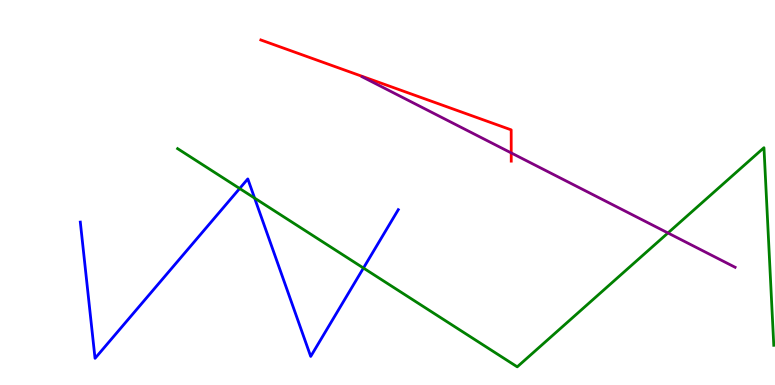[{'lines': ['blue', 'red'], 'intersections': []}, {'lines': ['green', 'red'], 'intersections': []}, {'lines': ['purple', 'red'], 'intersections': [{'x': 6.6, 'y': 6.03}]}, {'lines': ['blue', 'green'], 'intersections': [{'x': 3.09, 'y': 5.1}, {'x': 3.29, 'y': 4.85}, {'x': 4.69, 'y': 3.04}]}, {'lines': ['blue', 'purple'], 'intersections': []}, {'lines': ['green', 'purple'], 'intersections': [{'x': 8.62, 'y': 3.95}]}]